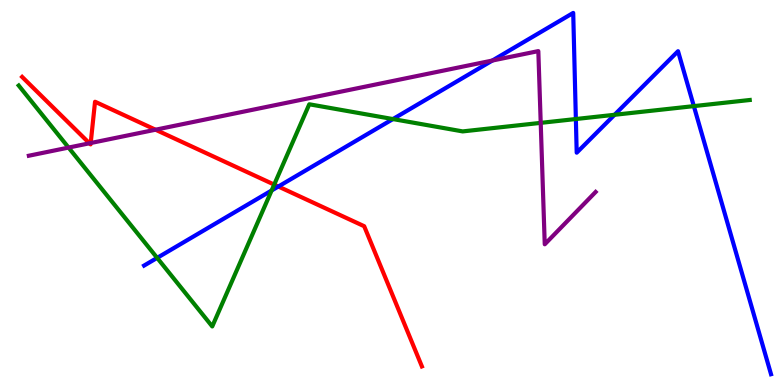[{'lines': ['blue', 'red'], 'intersections': [{'x': 3.59, 'y': 5.16}]}, {'lines': ['green', 'red'], 'intersections': [{'x': 3.54, 'y': 5.21}]}, {'lines': ['purple', 'red'], 'intersections': [{'x': 1.15, 'y': 6.28}, {'x': 1.17, 'y': 6.28}, {'x': 2.01, 'y': 6.63}]}, {'lines': ['blue', 'green'], 'intersections': [{'x': 2.03, 'y': 3.3}, {'x': 3.5, 'y': 5.05}, {'x': 5.07, 'y': 6.91}, {'x': 7.43, 'y': 6.91}, {'x': 7.93, 'y': 7.02}, {'x': 8.95, 'y': 7.24}]}, {'lines': ['blue', 'purple'], 'intersections': [{'x': 6.35, 'y': 8.43}]}, {'lines': ['green', 'purple'], 'intersections': [{'x': 0.885, 'y': 6.17}, {'x': 6.98, 'y': 6.81}]}]